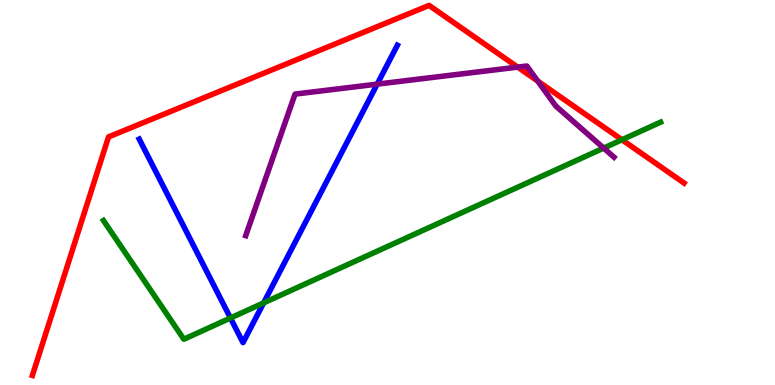[{'lines': ['blue', 'red'], 'intersections': []}, {'lines': ['green', 'red'], 'intersections': [{'x': 8.03, 'y': 6.37}]}, {'lines': ['purple', 'red'], 'intersections': [{'x': 6.68, 'y': 8.26}, {'x': 6.94, 'y': 7.89}]}, {'lines': ['blue', 'green'], 'intersections': [{'x': 2.97, 'y': 1.74}, {'x': 3.4, 'y': 2.13}]}, {'lines': ['blue', 'purple'], 'intersections': [{'x': 4.87, 'y': 7.81}]}, {'lines': ['green', 'purple'], 'intersections': [{'x': 7.79, 'y': 6.15}]}]